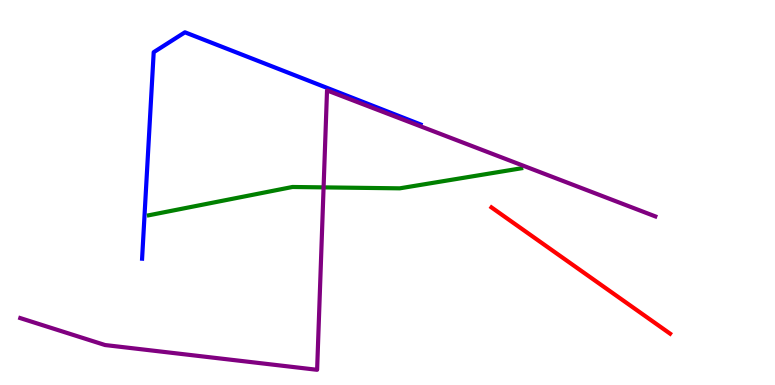[{'lines': ['blue', 'red'], 'intersections': []}, {'lines': ['green', 'red'], 'intersections': []}, {'lines': ['purple', 'red'], 'intersections': []}, {'lines': ['blue', 'green'], 'intersections': []}, {'lines': ['blue', 'purple'], 'intersections': []}, {'lines': ['green', 'purple'], 'intersections': [{'x': 4.18, 'y': 5.13}]}]